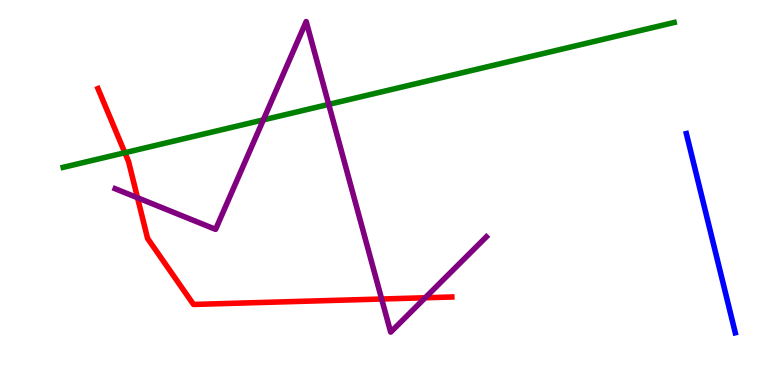[{'lines': ['blue', 'red'], 'intersections': []}, {'lines': ['green', 'red'], 'intersections': [{'x': 1.61, 'y': 6.03}]}, {'lines': ['purple', 'red'], 'intersections': [{'x': 1.77, 'y': 4.86}, {'x': 4.92, 'y': 2.23}, {'x': 5.49, 'y': 2.27}]}, {'lines': ['blue', 'green'], 'intersections': []}, {'lines': ['blue', 'purple'], 'intersections': []}, {'lines': ['green', 'purple'], 'intersections': [{'x': 3.4, 'y': 6.89}, {'x': 4.24, 'y': 7.29}]}]